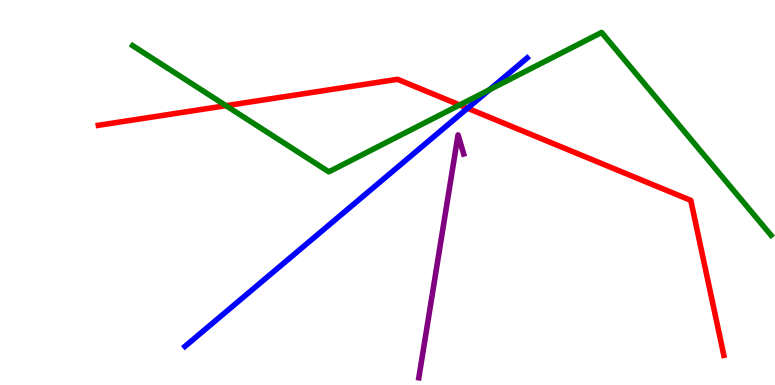[{'lines': ['blue', 'red'], 'intersections': [{'x': 6.03, 'y': 7.19}]}, {'lines': ['green', 'red'], 'intersections': [{'x': 2.92, 'y': 7.26}, {'x': 5.93, 'y': 7.27}]}, {'lines': ['purple', 'red'], 'intersections': []}, {'lines': ['blue', 'green'], 'intersections': [{'x': 6.32, 'y': 7.67}]}, {'lines': ['blue', 'purple'], 'intersections': []}, {'lines': ['green', 'purple'], 'intersections': []}]